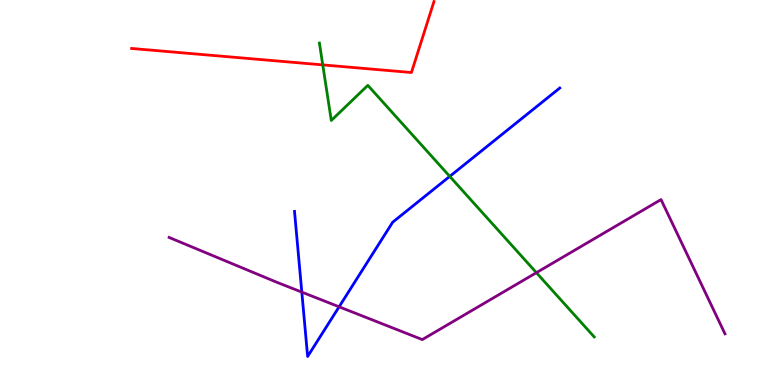[{'lines': ['blue', 'red'], 'intersections': []}, {'lines': ['green', 'red'], 'intersections': [{'x': 4.16, 'y': 8.31}]}, {'lines': ['purple', 'red'], 'intersections': []}, {'lines': ['blue', 'green'], 'intersections': [{'x': 5.8, 'y': 5.42}]}, {'lines': ['blue', 'purple'], 'intersections': [{'x': 3.89, 'y': 2.41}, {'x': 4.38, 'y': 2.03}]}, {'lines': ['green', 'purple'], 'intersections': [{'x': 6.92, 'y': 2.92}]}]